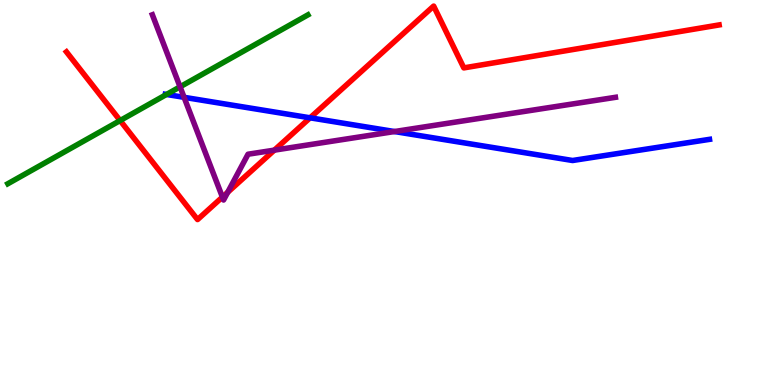[{'lines': ['blue', 'red'], 'intersections': [{'x': 4.0, 'y': 6.94}]}, {'lines': ['green', 'red'], 'intersections': [{'x': 1.55, 'y': 6.87}]}, {'lines': ['purple', 'red'], 'intersections': [{'x': 2.87, 'y': 4.88}, {'x': 2.94, 'y': 5.0}, {'x': 3.54, 'y': 6.1}]}, {'lines': ['blue', 'green'], 'intersections': [{'x': 2.15, 'y': 7.55}]}, {'lines': ['blue', 'purple'], 'intersections': [{'x': 2.38, 'y': 7.47}, {'x': 5.09, 'y': 6.58}]}, {'lines': ['green', 'purple'], 'intersections': [{'x': 2.32, 'y': 7.74}]}]